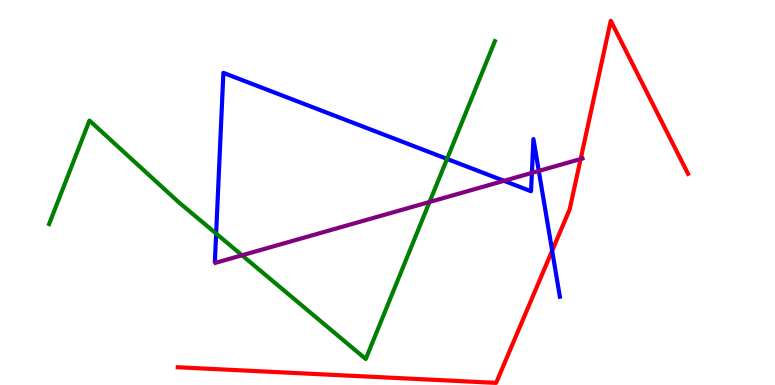[{'lines': ['blue', 'red'], 'intersections': [{'x': 7.12, 'y': 3.49}]}, {'lines': ['green', 'red'], 'intersections': []}, {'lines': ['purple', 'red'], 'intersections': [{'x': 7.49, 'y': 5.87}]}, {'lines': ['blue', 'green'], 'intersections': [{'x': 2.79, 'y': 3.93}, {'x': 5.77, 'y': 5.87}]}, {'lines': ['blue', 'purple'], 'intersections': [{'x': 6.5, 'y': 5.3}, {'x': 6.86, 'y': 5.51}, {'x': 6.95, 'y': 5.56}]}, {'lines': ['green', 'purple'], 'intersections': [{'x': 3.12, 'y': 3.37}, {'x': 5.54, 'y': 4.75}]}]